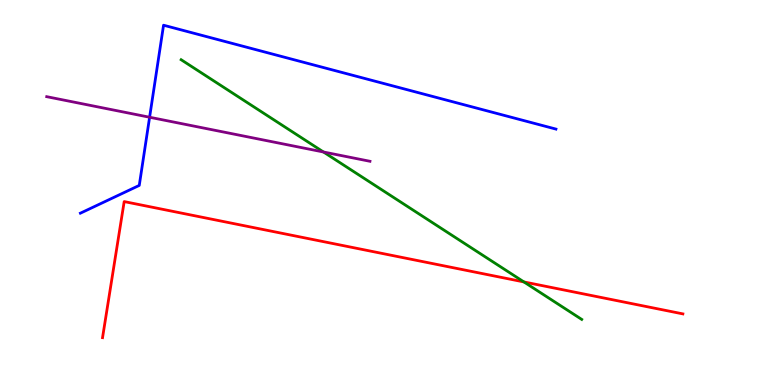[{'lines': ['blue', 'red'], 'intersections': []}, {'lines': ['green', 'red'], 'intersections': [{'x': 6.76, 'y': 2.68}]}, {'lines': ['purple', 'red'], 'intersections': []}, {'lines': ['blue', 'green'], 'intersections': []}, {'lines': ['blue', 'purple'], 'intersections': [{'x': 1.93, 'y': 6.95}]}, {'lines': ['green', 'purple'], 'intersections': [{'x': 4.17, 'y': 6.05}]}]